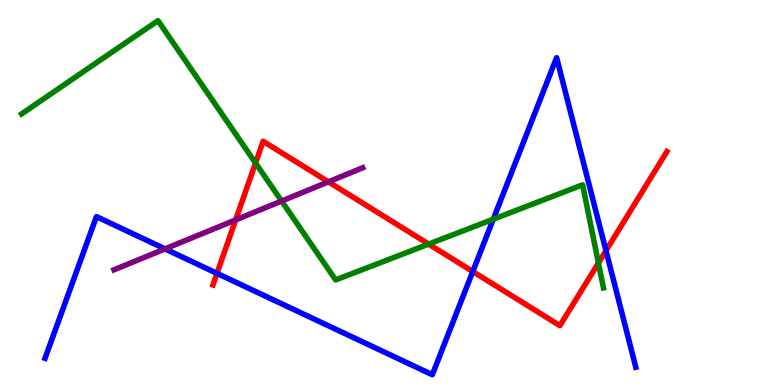[{'lines': ['blue', 'red'], 'intersections': [{'x': 2.8, 'y': 2.9}, {'x': 6.1, 'y': 2.95}, {'x': 7.82, 'y': 3.49}]}, {'lines': ['green', 'red'], 'intersections': [{'x': 3.3, 'y': 5.77}, {'x': 5.53, 'y': 3.66}, {'x': 7.72, 'y': 3.17}]}, {'lines': ['purple', 'red'], 'intersections': [{'x': 3.04, 'y': 4.29}, {'x': 4.24, 'y': 5.28}]}, {'lines': ['blue', 'green'], 'intersections': [{'x': 6.36, 'y': 4.31}]}, {'lines': ['blue', 'purple'], 'intersections': [{'x': 2.13, 'y': 3.54}]}, {'lines': ['green', 'purple'], 'intersections': [{'x': 3.63, 'y': 4.78}]}]